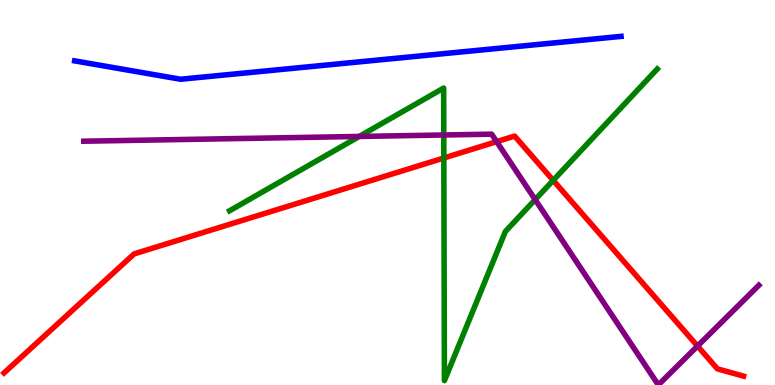[{'lines': ['blue', 'red'], 'intersections': []}, {'lines': ['green', 'red'], 'intersections': [{'x': 5.73, 'y': 5.9}, {'x': 7.14, 'y': 5.32}]}, {'lines': ['purple', 'red'], 'intersections': [{'x': 6.41, 'y': 6.32}, {'x': 9.0, 'y': 1.01}]}, {'lines': ['blue', 'green'], 'intersections': []}, {'lines': ['blue', 'purple'], 'intersections': []}, {'lines': ['green', 'purple'], 'intersections': [{'x': 4.64, 'y': 6.46}, {'x': 5.73, 'y': 6.49}, {'x': 6.91, 'y': 4.82}]}]